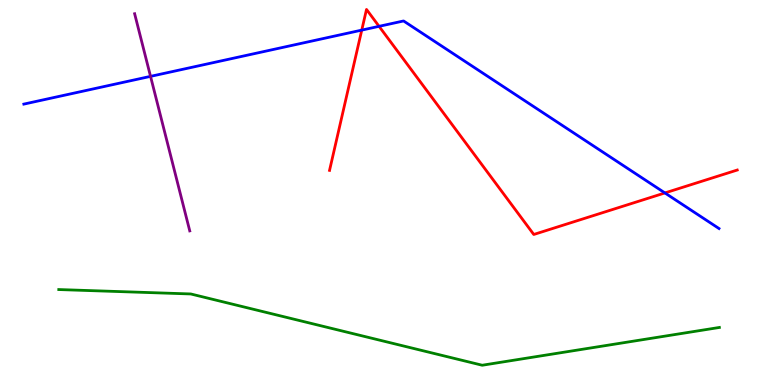[{'lines': ['blue', 'red'], 'intersections': [{'x': 4.67, 'y': 9.22}, {'x': 4.89, 'y': 9.32}, {'x': 8.58, 'y': 4.99}]}, {'lines': ['green', 'red'], 'intersections': []}, {'lines': ['purple', 'red'], 'intersections': []}, {'lines': ['blue', 'green'], 'intersections': []}, {'lines': ['blue', 'purple'], 'intersections': [{'x': 1.94, 'y': 8.02}]}, {'lines': ['green', 'purple'], 'intersections': []}]